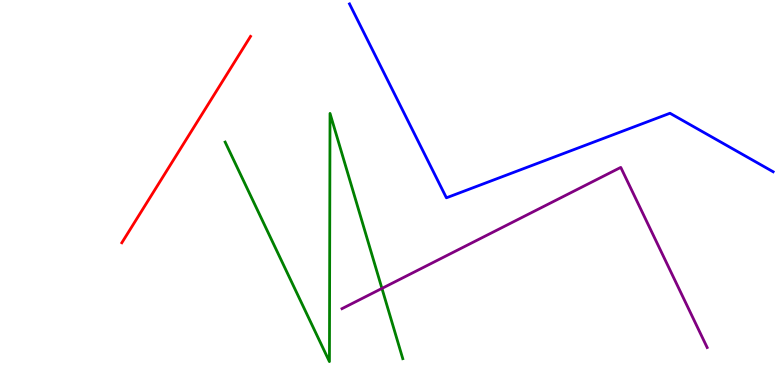[{'lines': ['blue', 'red'], 'intersections': []}, {'lines': ['green', 'red'], 'intersections': []}, {'lines': ['purple', 'red'], 'intersections': []}, {'lines': ['blue', 'green'], 'intersections': []}, {'lines': ['blue', 'purple'], 'intersections': []}, {'lines': ['green', 'purple'], 'intersections': [{'x': 4.93, 'y': 2.51}]}]